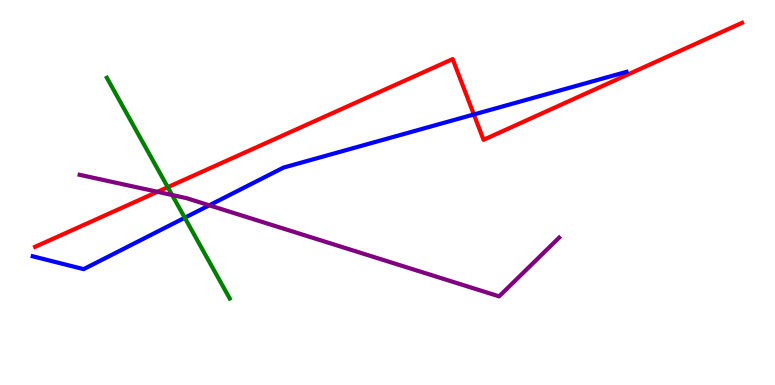[{'lines': ['blue', 'red'], 'intersections': [{'x': 6.11, 'y': 7.03}]}, {'lines': ['green', 'red'], 'intersections': [{'x': 2.16, 'y': 5.14}]}, {'lines': ['purple', 'red'], 'intersections': [{'x': 2.03, 'y': 5.02}]}, {'lines': ['blue', 'green'], 'intersections': [{'x': 2.38, 'y': 4.34}]}, {'lines': ['blue', 'purple'], 'intersections': [{'x': 2.7, 'y': 4.67}]}, {'lines': ['green', 'purple'], 'intersections': [{'x': 2.22, 'y': 4.94}]}]